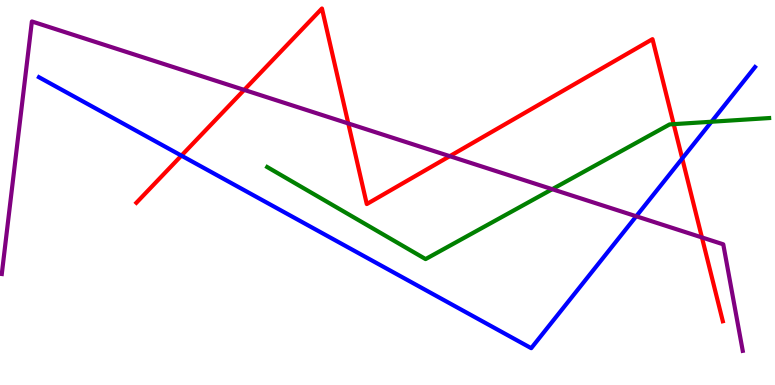[{'lines': ['blue', 'red'], 'intersections': [{'x': 2.34, 'y': 5.96}, {'x': 8.8, 'y': 5.88}]}, {'lines': ['green', 'red'], 'intersections': [{'x': 8.69, 'y': 6.78}]}, {'lines': ['purple', 'red'], 'intersections': [{'x': 3.15, 'y': 7.66}, {'x': 4.49, 'y': 6.79}, {'x': 5.8, 'y': 5.94}, {'x': 9.06, 'y': 3.83}]}, {'lines': ['blue', 'green'], 'intersections': [{'x': 9.18, 'y': 6.84}]}, {'lines': ['blue', 'purple'], 'intersections': [{'x': 8.21, 'y': 4.38}]}, {'lines': ['green', 'purple'], 'intersections': [{'x': 7.13, 'y': 5.09}]}]